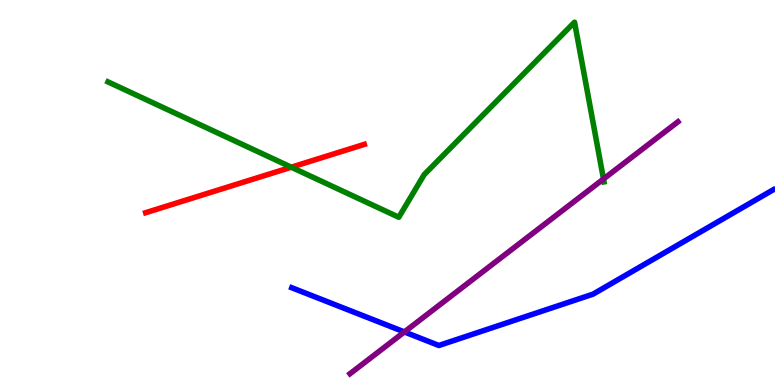[{'lines': ['blue', 'red'], 'intersections': []}, {'lines': ['green', 'red'], 'intersections': [{'x': 3.76, 'y': 5.66}]}, {'lines': ['purple', 'red'], 'intersections': []}, {'lines': ['blue', 'green'], 'intersections': []}, {'lines': ['blue', 'purple'], 'intersections': [{'x': 5.22, 'y': 1.38}]}, {'lines': ['green', 'purple'], 'intersections': [{'x': 7.79, 'y': 5.35}]}]